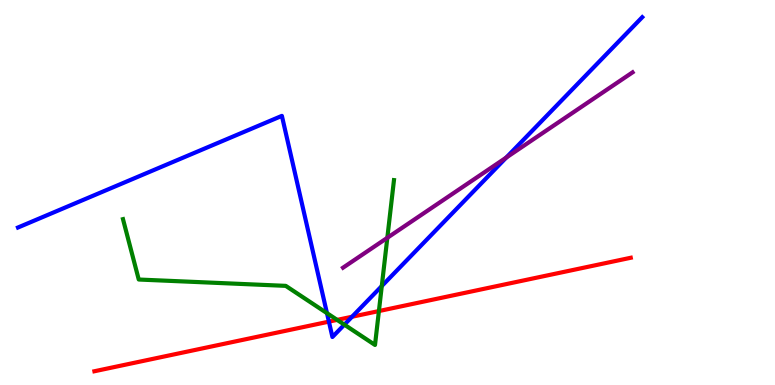[{'lines': ['blue', 'red'], 'intersections': [{'x': 4.24, 'y': 1.65}, {'x': 4.54, 'y': 1.77}]}, {'lines': ['green', 'red'], 'intersections': [{'x': 4.35, 'y': 1.69}, {'x': 4.89, 'y': 1.92}]}, {'lines': ['purple', 'red'], 'intersections': []}, {'lines': ['blue', 'green'], 'intersections': [{'x': 4.22, 'y': 1.87}, {'x': 4.44, 'y': 1.57}, {'x': 4.93, 'y': 2.57}]}, {'lines': ['blue', 'purple'], 'intersections': [{'x': 6.53, 'y': 5.91}]}, {'lines': ['green', 'purple'], 'intersections': [{'x': 5.0, 'y': 3.82}]}]